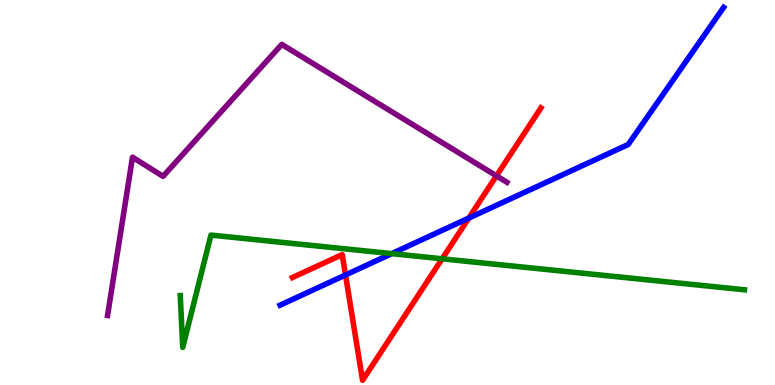[{'lines': ['blue', 'red'], 'intersections': [{'x': 4.46, 'y': 2.86}, {'x': 6.05, 'y': 4.34}]}, {'lines': ['green', 'red'], 'intersections': [{'x': 5.7, 'y': 3.28}]}, {'lines': ['purple', 'red'], 'intersections': [{'x': 6.41, 'y': 5.43}]}, {'lines': ['blue', 'green'], 'intersections': [{'x': 5.05, 'y': 3.41}]}, {'lines': ['blue', 'purple'], 'intersections': []}, {'lines': ['green', 'purple'], 'intersections': []}]